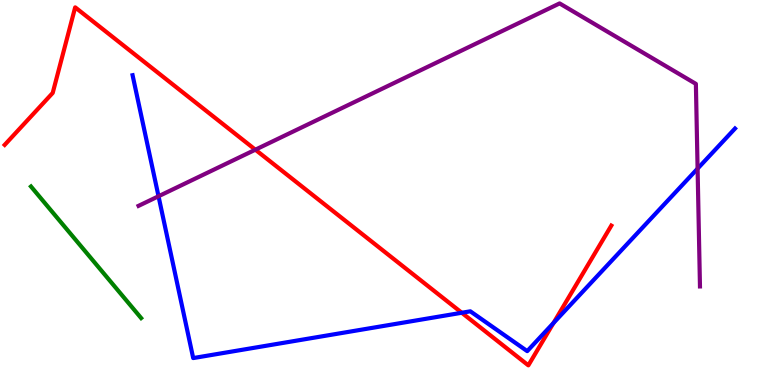[{'lines': ['blue', 'red'], 'intersections': [{'x': 5.96, 'y': 1.88}, {'x': 7.14, 'y': 1.61}]}, {'lines': ['green', 'red'], 'intersections': []}, {'lines': ['purple', 'red'], 'intersections': [{'x': 3.3, 'y': 6.11}]}, {'lines': ['blue', 'green'], 'intersections': []}, {'lines': ['blue', 'purple'], 'intersections': [{'x': 2.05, 'y': 4.9}, {'x': 9.0, 'y': 5.62}]}, {'lines': ['green', 'purple'], 'intersections': []}]